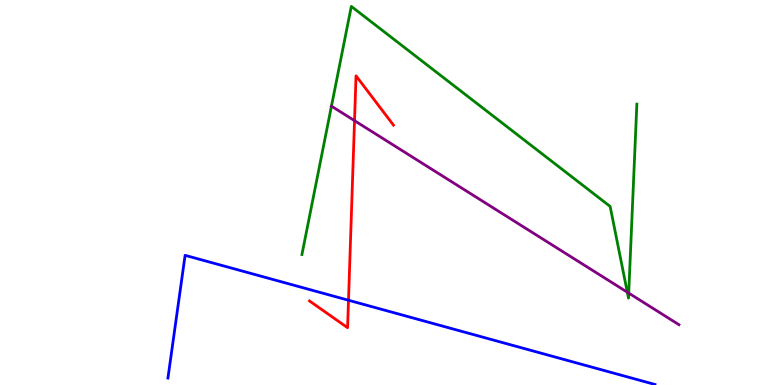[{'lines': ['blue', 'red'], 'intersections': [{'x': 4.5, 'y': 2.2}]}, {'lines': ['green', 'red'], 'intersections': []}, {'lines': ['purple', 'red'], 'intersections': [{'x': 4.57, 'y': 6.87}]}, {'lines': ['blue', 'green'], 'intersections': []}, {'lines': ['blue', 'purple'], 'intersections': []}, {'lines': ['green', 'purple'], 'intersections': [{'x': 4.28, 'y': 7.24}, {'x': 8.09, 'y': 2.41}, {'x': 8.11, 'y': 2.39}]}]